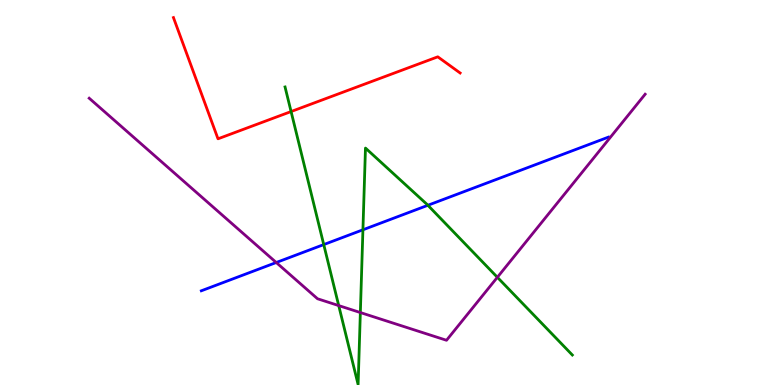[{'lines': ['blue', 'red'], 'intersections': []}, {'lines': ['green', 'red'], 'intersections': [{'x': 3.76, 'y': 7.1}]}, {'lines': ['purple', 'red'], 'intersections': []}, {'lines': ['blue', 'green'], 'intersections': [{'x': 4.18, 'y': 3.65}, {'x': 4.68, 'y': 4.03}, {'x': 5.52, 'y': 4.67}]}, {'lines': ['blue', 'purple'], 'intersections': [{'x': 3.56, 'y': 3.18}]}, {'lines': ['green', 'purple'], 'intersections': [{'x': 4.37, 'y': 2.06}, {'x': 4.65, 'y': 1.88}, {'x': 6.42, 'y': 2.8}]}]